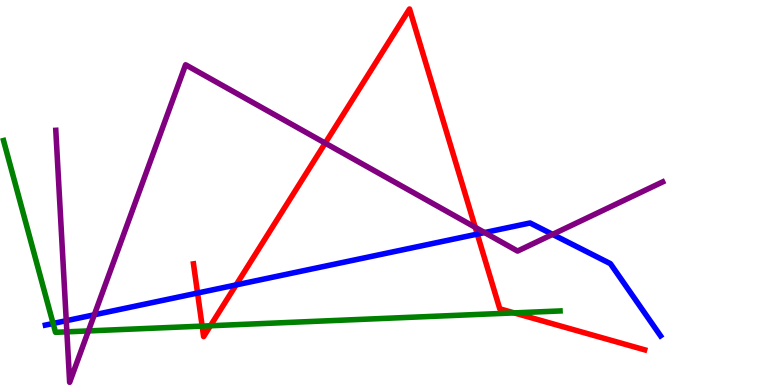[{'lines': ['blue', 'red'], 'intersections': [{'x': 2.55, 'y': 2.39}, {'x': 3.05, 'y': 2.6}, {'x': 6.16, 'y': 3.92}]}, {'lines': ['green', 'red'], 'intersections': [{'x': 2.61, 'y': 1.53}, {'x': 2.72, 'y': 1.54}, {'x': 6.63, 'y': 1.87}]}, {'lines': ['purple', 'red'], 'intersections': [{'x': 4.2, 'y': 6.28}, {'x': 6.13, 'y': 4.1}]}, {'lines': ['blue', 'green'], 'intersections': [{'x': 0.685, 'y': 1.6}]}, {'lines': ['blue', 'purple'], 'intersections': [{'x': 0.855, 'y': 1.67}, {'x': 1.22, 'y': 1.82}, {'x': 6.25, 'y': 3.96}, {'x': 7.13, 'y': 3.91}]}, {'lines': ['green', 'purple'], 'intersections': [{'x': 0.863, 'y': 1.38}, {'x': 1.14, 'y': 1.4}]}]